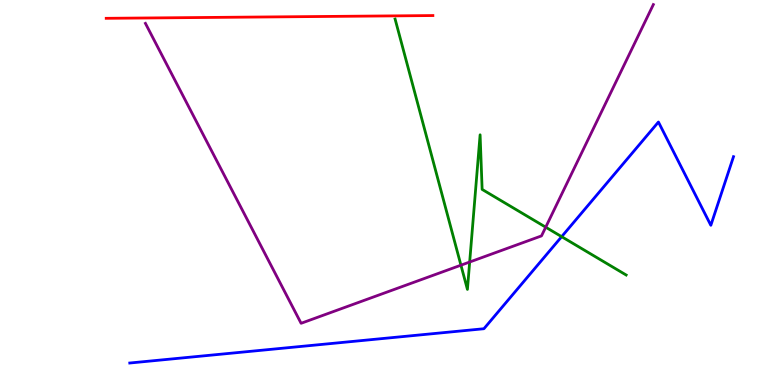[{'lines': ['blue', 'red'], 'intersections': []}, {'lines': ['green', 'red'], 'intersections': []}, {'lines': ['purple', 'red'], 'intersections': []}, {'lines': ['blue', 'green'], 'intersections': [{'x': 7.25, 'y': 3.85}]}, {'lines': ['blue', 'purple'], 'intersections': []}, {'lines': ['green', 'purple'], 'intersections': [{'x': 5.95, 'y': 3.11}, {'x': 6.06, 'y': 3.19}, {'x': 7.04, 'y': 4.1}]}]